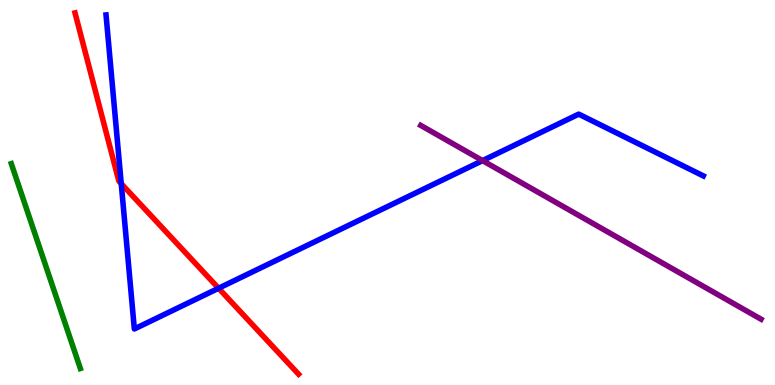[{'lines': ['blue', 'red'], 'intersections': [{'x': 1.56, 'y': 5.23}, {'x': 2.82, 'y': 2.51}]}, {'lines': ['green', 'red'], 'intersections': []}, {'lines': ['purple', 'red'], 'intersections': []}, {'lines': ['blue', 'green'], 'intersections': []}, {'lines': ['blue', 'purple'], 'intersections': [{'x': 6.23, 'y': 5.83}]}, {'lines': ['green', 'purple'], 'intersections': []}]